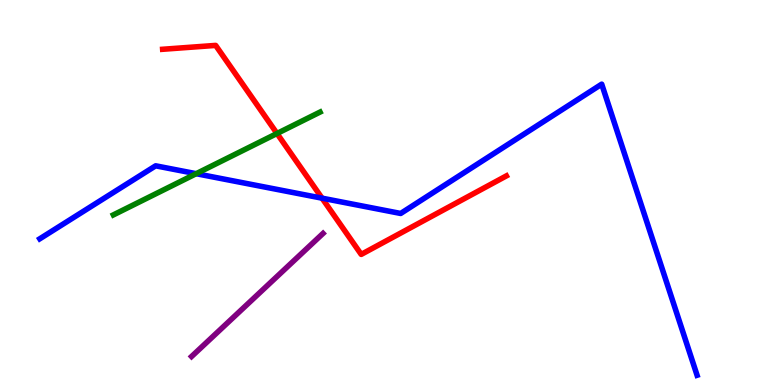[{'lines': ['blue', 'red'], 'intersections': [{'x': 4.16, 'y': 4.85}]}, {'lines': ['green', 'red'], 'intersections': [{'x': 3.57, 'y': 6.53}]}, {'lines': ['purple', 'red'], 'intersections': []}, {'lines': ['blue', 'green'], 'intersections': [{'x': 2.53, 'y': 5.49}]}, {'lines': ['blue', 'purple'], 'intersections': []}, {'lines': ['green', 'purple'], 'intersections': []}]